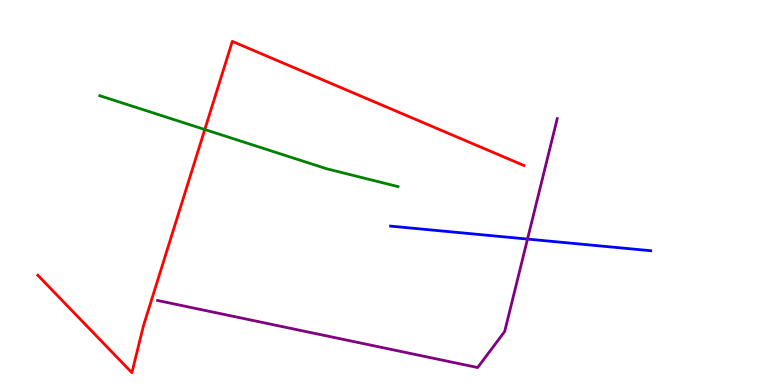[{'lines': ['blue', 'red'], 'intersections': []}, {'lines': ['green', 'red'], 'intersections': [{'x': 2.64, 'y': 6.64}]}, {'lines': ['purple', 'red'], 'intersections': []}, {'lines': ['blue', 'green'], 'intersections': []}, {'lines': ['blue', 'purple'], 'intersections': [{'x': 6.81, 'y': 3.79}]}, {'lines': ['green', 'purple'], 'intersections': []}]